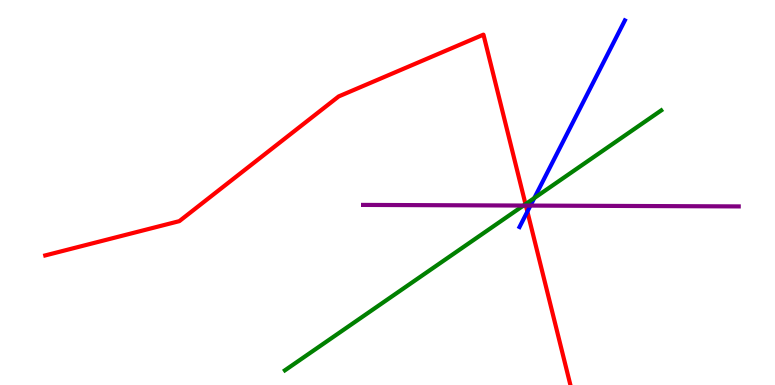[{'lines': ['blue', 'red'], 'intersections': [{'x': 6.8, 'y': 4.5}]}, {'lines': ['green', 'red'], 'intersections': [{'x': 6.78, 'y': 4.7}]}, {'lines': ['purple', 'red'], 'intersections': [{'x': 6.79, 'y': 4.66}]}, {'lines': ['blue', 'green'], 'intersections': [{'x': 6.89, 'y': 4.85}]}, {'lines': ['blue', 'purple'], 'intersections': [{'x': 6.84, 'y': 4.66}]}, {'lines': ['green', 'purple'], 'intersections': [{'x': 6.75, 'y': 4.66}]}]